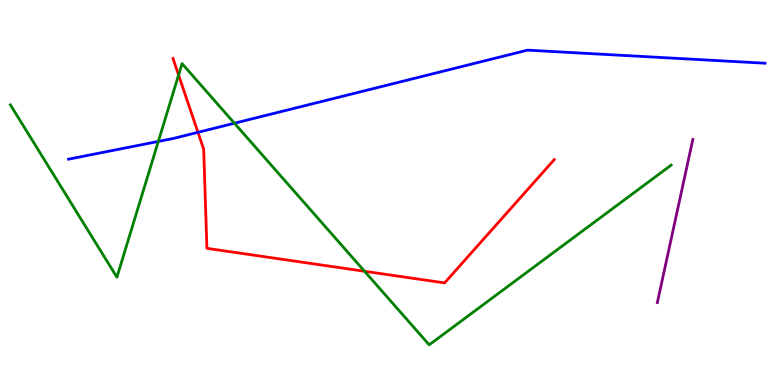[{'lines': ['blue', 'red'], 'intersections': [{'x': 2.55, 'y': 6.56}]}, {'lines': ['green', 'red'], 'intersections': [{'x': 2.3, 'y': 8.05}, {'x': 4.7, 'y': 2.95}]}, {'lines': ['purple', 'red'], 'intersections': []}, {'lines': ['blue', 'green'], 'intersections': [{'x': 2.04, 'y': 6.33}, {'x': 3.02, 'y': 6.8}]}, {'lines': ['blue', 'purple'], 'intersections': []}, {'lines': ['green', 'purple'], 'intersections': []}]